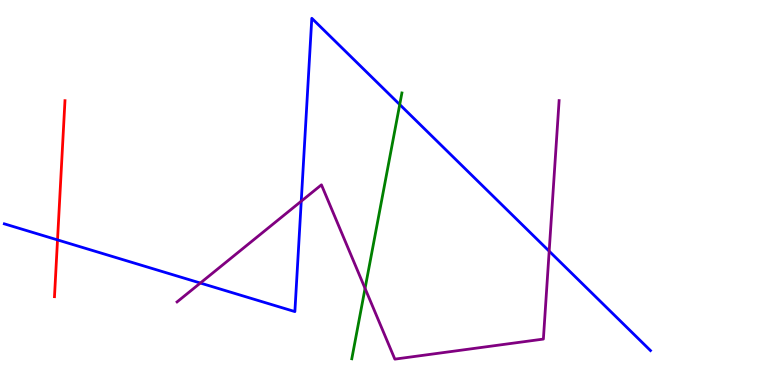[{'lines': ['blue', 'red'], 'intersections': [{'x': 0.742, 'y': 3.77}]}, {'lines': ['green', 'red'], 'intersections': []}, {'lines': ['purple', 'red'], 'intersections': []}, {'lines': ['blue', 'green'], 'intersections': [{'x': 5.16, 'y': 7.28}]}, {'lines': ['blue', 'purple'], 'intersections': [{'x': 2.59, 'y': 2.65}, {'x': 3.89, 'y': 4.77}, {'x': 7.09, 'y': 3.48}]}, {'lines': ['green', 'purple'], 'intersections': [{'x': 4.71, 'y': 2.51}]}]